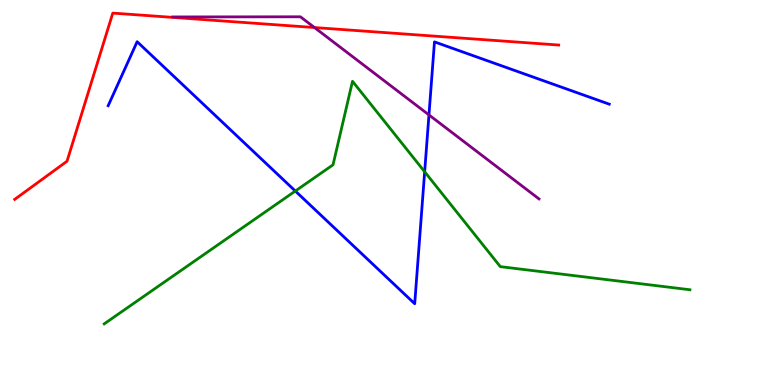[{'lines': ['blue', 'red'], 'intersections': []}, {'lines': ['green', 'red'], 'intersections': []}, {'lines': ['purple', 'red'], 'intersections': [{'x': 4.06, 'y': 9.28}]}, {'lines': ['blue', 'green'], 'intersections': [{'x': 3.81, 'y': 5.04}, {'x': 5.48, 'y': 5.54}]}, {'lines': ['blue', 'purple'], 'intersections': [{'x': 5.53, 'y': 7.02}]}, {'lines': ['green', 'purple'], 'intersections': []}]